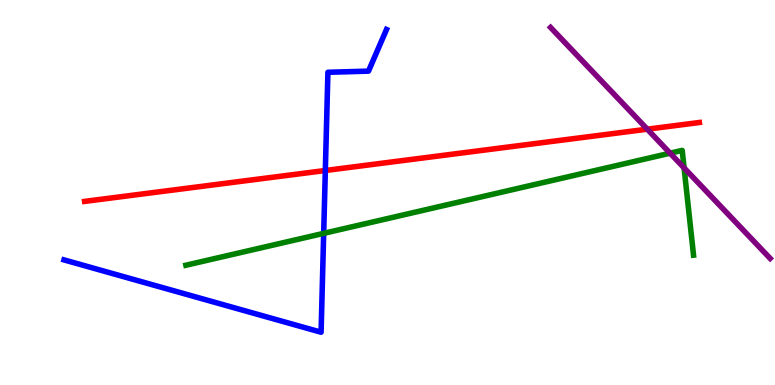[{'lines': ['blue', 'red'], 'intersections': [{'x': 4.2, 'y': 5.57}]}, {'lines': ['green', 'red'], 'intersections': []}, {'lines': ['purple', 'red'], 'intersections': [{'x': 8.35, 'y': 6.64}]}, {'lines': ['blue', 'green'], 'intersections': [{'x': 4.18, 'y': 3.94}]}, {'lines': ['blue', 'purple'], 'intersections': []}, {'lines': ['green', 'purple'], 'intersections': [{'x': 8.65, 'y': 6.02}, {'x': 8.83, 'y': 5.64}]}]